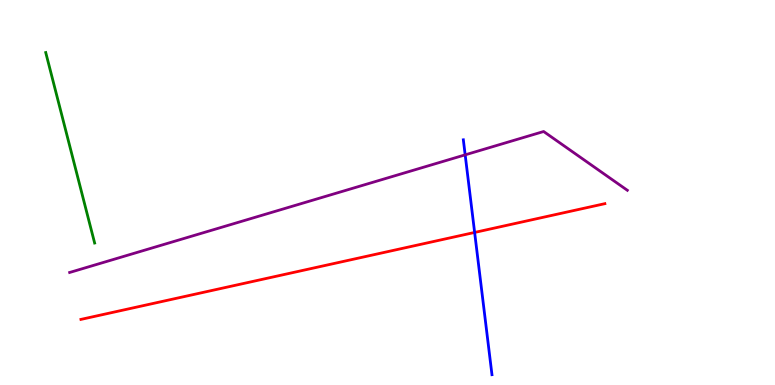[{'lines': ['blue', 'red'], 'intersections': [{'x': 6.12, 'y': 3.96}]}, {'lines': ['green', 'red'], 'intersections': []}, {'lines': ['purple', 'red'], 'intersections': []}, {'lines': ['blue', 'green'], 'intersections': []}, {'lines': ['blue', 'purple'], 'intersections': [{'x': 6.0, 'y': 5.98}]}, {'lines': ['green', 'purple'], 'intersections': []}]